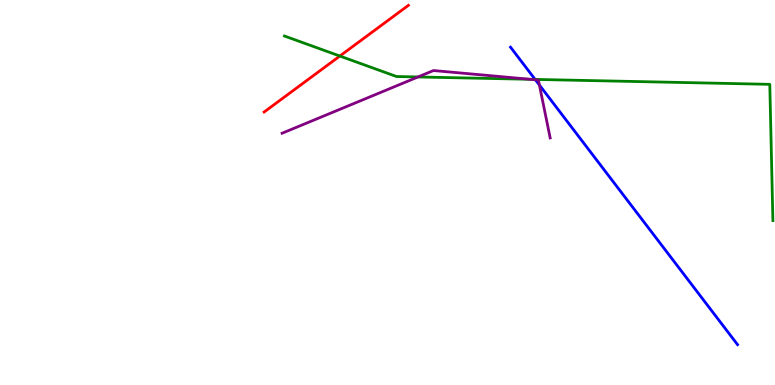[{'lines': ['blue', 'red'], 'intersections': []}, {'lines': ['green', 'red'], 'intersections': [{'x': 4.39, 'y': 8.54}]}, {'lines': ['purple', 'red'], 'intersections': []}, {'lines': ['blue', 'green'], 'intersections': [{'x': 6.9, 'y': 7.94}]}, {'lines': ['blue', 'purple'], 'intersections': [{'x': 6.91, 'y': 7.93}, {'x': 6.96, 'y': 7.79}]}, {'lines': ['green', 'purple'], 'intersections': [{'x': 5.39, 'y': 8.0}, {'x': 6.84, 'y': 7.94}]}]